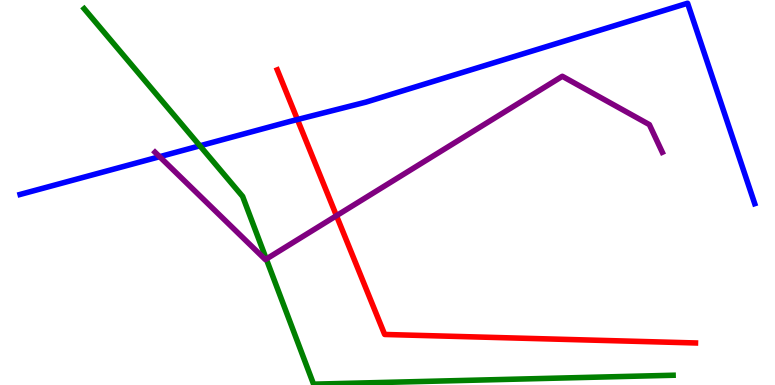[{'lines': ['blue', 'red'], 'intersections': [{'x': 3.84, 'y': 6.9}]}, {'lines': ['green', 'red'], 'intersections': []}, {'lines': ['purple', 'red'], 'intersections': [{'x': 4.34, 'y': 4.4}]}, {'lines': ['blue', 'green'], 'intersections': [{'x': 2.58, 'y': 6.21}]}, {'lines': ['blue', 'purple'], 'intersections': [{'x': 2.06, 'y': 5.93}]}, {'lines': ['green', 'purple'], 'intersections': [{'x': 3.44, 'y': 3.27}]}]